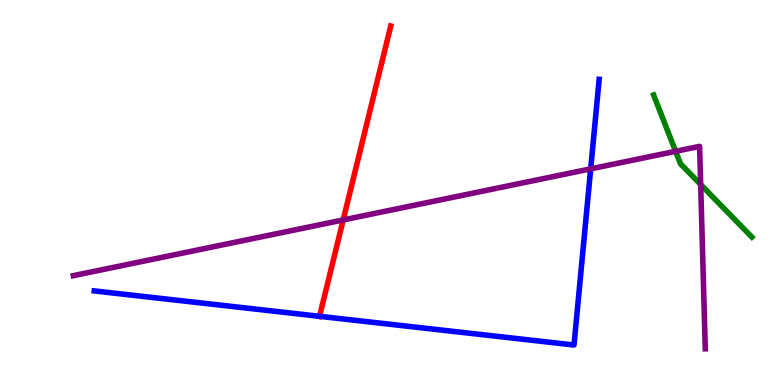[{'lines': ['blue', 'red'], 'intersections': [{'x': 4.12, 'y': 1.78}]}, {'lines': ['green', 'red'], 'intersections': []}, {'lines': ['purple', 'red'], 'intersections': [{'x': 4.43, 'y': 4.29}]}, {'lines': ['blue', 'green'], 'intersections': []}, {'lines': ['blue', 'purple'], 'intersections': [{'x': 7.62, 'y': 5.61}]}, {'lines': ['green', 'purple'], 'intersections': [{'x': 8.72, 'y': 6.07}, {'x': 9.04, 'y': 5.21}]}]